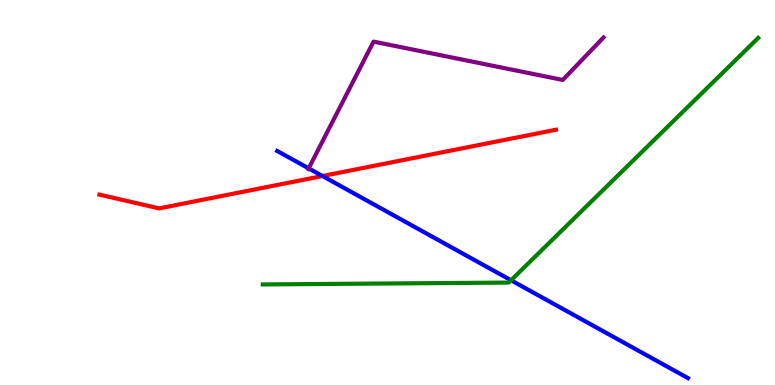[{'lines': ['blue', 'red'], 'intersections': [{'x': 4.16, 'y': 5.43}]}, {'lines': ['green', 'red'], 'intersections': []}, {'lines': ['purple', 'red'], 'intersections': []}, {'lines': ['blue', 'green'], 'intersections': [{'x': 6.59, 'y': 2.72}]}, {'lines': ['blue', 'purple'], 'intersections': [{'x': 3.98, 'y': 5.63}]}, {'lines': ['green', 'purple'], 'intersections': []}]